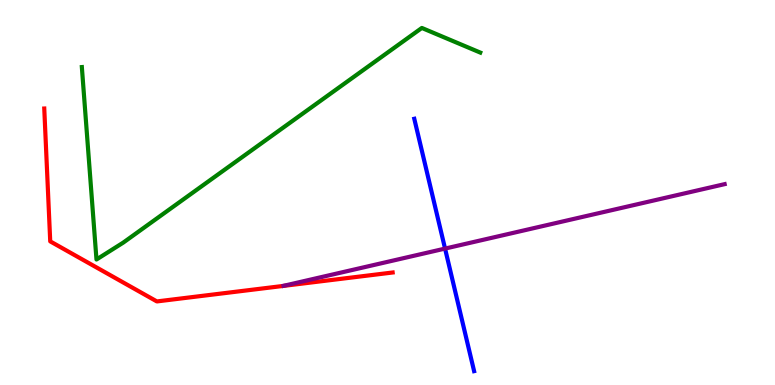[{'lines': ['blue', 'red'], 'intersections': []}, {'lines': ['green', 'red'], 'intersections': []}, {'lines': ['purple', 'red'], 'intersections': []}, {'lines': ['blue', 'green'], 'intersections': []}, {'lines': ['blue', 'purple'], 'intersections': [{'x': 5.74, 'y': 3.54}]}, {'lines': ['green', 'purple'], 'intersections': []}]